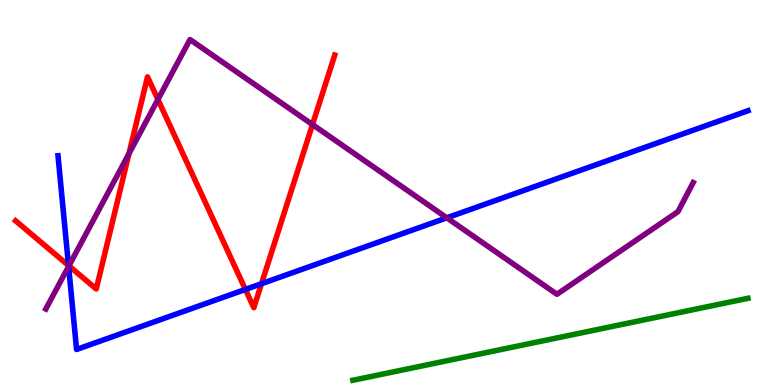[{'lines': ['blue', 'red'], 'intersections': [{'x': 0.884, 'y': 3.1}, {'x': 3.17, 'y': 2.48}, {'x': 3.37, 'y': 2.63}]}, {'lines': ['green', 'red'], 'intersections': []}, {'lines': ['purple', 'red'], 'intersections': [{'x': 0.889, 'y': 3.09}, {'x': 1.66, 'y': 6.01}, {'x': 2.04, 'y': 7.42}, {'x': 4.03, 'y': 6.76}]}, {'lines': ['blue', 'green'], 'intersections': []}, {'lines': ['blue', 'purple'], 'intersections': [{'x': 0.885, 'y': 3.08}, {'x': 5.77, 'y': 4.34}]}, {'lines': ['green', 'purple'], 'intersections': []}]